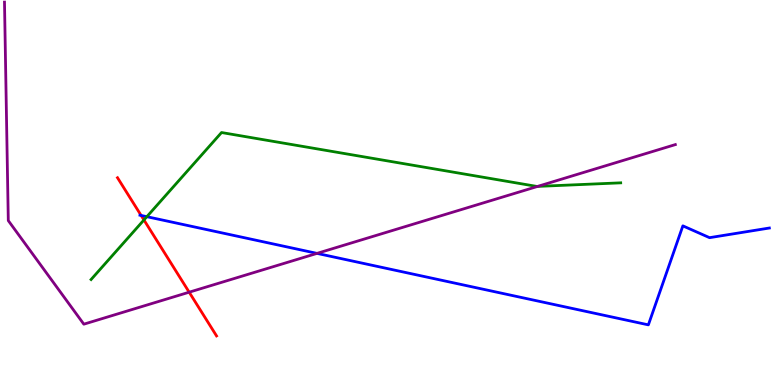[{'lines': ['blue', 'red'], 'intersections': [{'x': 1.82, 'y': 4.4}]}, {'lines': ['green', 'red'], 'intersections': [{'x': 1.86, 'y': 4.29}]}, {'lines': ['purple', 'red'], 'intersections': [{'x': 2.44, 'y': 2.41}]}, {'lines': ['blue', 'green'], 'intersections': [{'x': 1.89, 'y': 4.37}]}, {'lines': ['blue', 'purple'], 'intersections': [{'x': 4.09, 'y': 3.42}]}, {'lines': ['green', 'purple'], 'intersections': [{'x': 6.94, 'y': 5.16}]}]